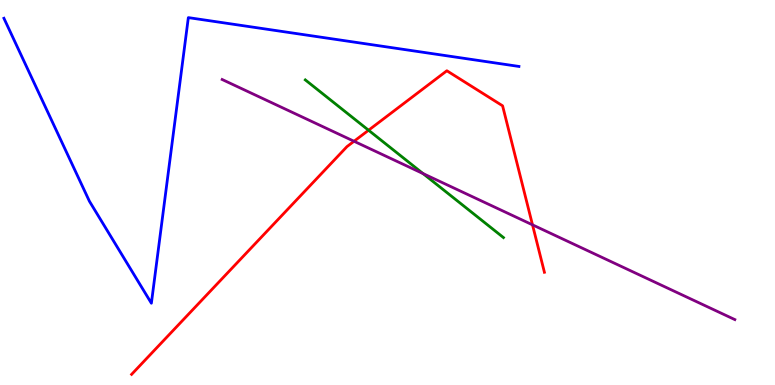[{'lines': ['blue', 'red'], 'intersections': []}, {'lines': ['green', 'red'], 'intersections': [{'x': 4.76, 'y': 6.62}]}, {'lines': ['purple', 'red'], 'intersections': [{'x': 4.57, 'y': 6.33}, {'x': 6.87, 'y': 4.16}]}, {'lines': ['blue', 'green'], 'intersections': []}, {'lines': ['blue', 'purple'], 'intersections': []}, {'lines': ['green', 'purple'], 'intersections': [{'x': 5.46, 'y': 5.49}]}]